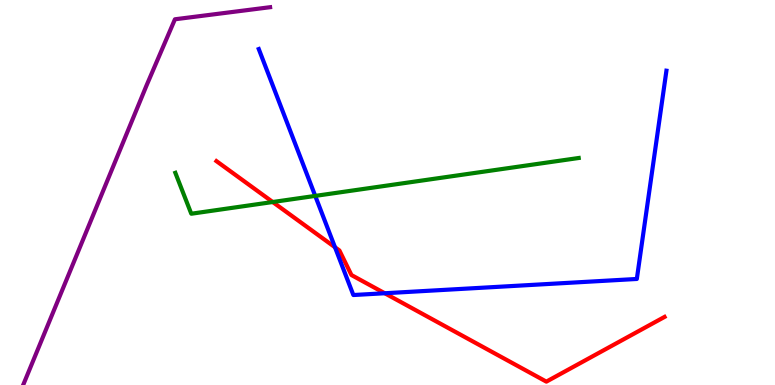[{'lines': ['blue', 'red'], 'intersections': [{'x': 4.32, 'y': 3.58}, {'x': 4.96, 'y': 2.38}]}, {'lines': ['green', 'red'], 'intersections': [{'x': 3.52, 'y': 4.75}]}, {'lines': ['purple', 'red'], 'intersections': []}, {'lines': ['blue', 'green'], 'intersections': [{'x': 4.07, 'y': 4.91}]}, {'lines': ['blue', 'purple'], 'intersections': []}, {'lines': ['green', 'purple'], 'intersections': []}]